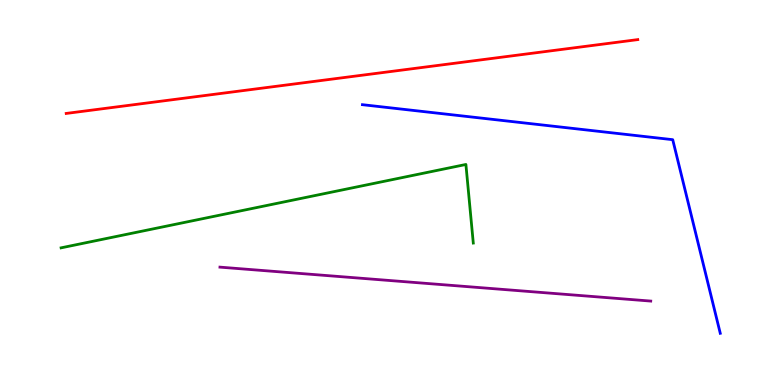[{'lines': ['blue', 'red'], 'intersections': []}, {'lines': ['green', 'red'], 'intersections': []}, {'lines': ['purple', 'red'], 'intersections': []}, {'lines': ['blue', 'green'], 'intersections': []}, {'lines': ['blue', 'purple'], 'intersections': []}, {'lines': ['green', 'purple'], 'intersections': []}]